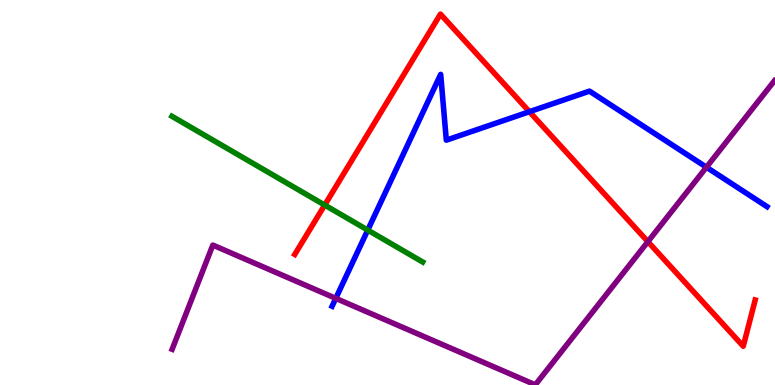[{'lines': ['blue', 'red'], 'intersections': [{'x': 6.83, 'y': 7.1}]}, {'lines': ['green', 'red'], 'intersections': [{'x': 4.19, 'y': 4.67}]}, {'lines': ['purple', 'red'], 'intersections': [{'x': 8.36, 'y': 3.72}]}, {'lines': ['blue', 'green'], 'intersections': [{'x': 4.75, 'y': 4.02}]}, {'lines': ['blue', 'purple'], 'intersections': [{'x': 4.33, 'y': 2.25}, {'x': 9.12, 'y': 5.66}]}, {'lines': ['green', 'purple'], 'intersections': []}]